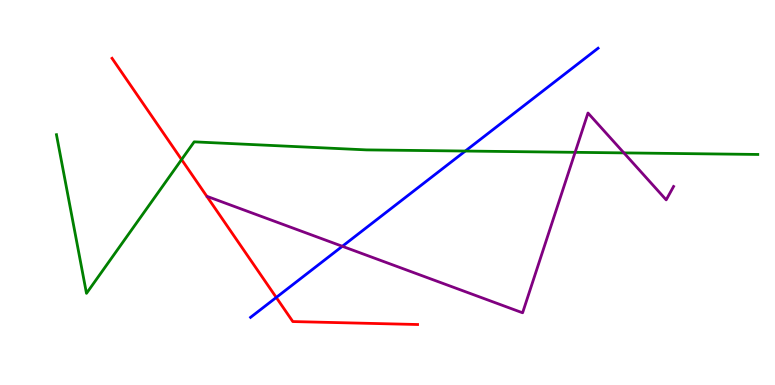[{'lines': ['blue', 'red'], 'intersections': [{'x': 3.56, 'y': 2.27}]}, {'lines': ['green', 'red'], 'intersections': [{'x': 2.34, 'y': 5.86}]}, {'lines': ['purple', 'red'], 'intersections': []}, {'lines': ['blue', 'green'], 'intersections': [{'x': 6.0, 'y': 6.08}]}, {'lines': ['blue', 'purple'], 'intersections': [{'x': 4.42, 'y': 3.6}]}, {'lines': ['green', 'purple'], 'intersections': [{'x': 7.42, 'y': 6.04}, {'x': 8.05, 'y': 6.03}]}]